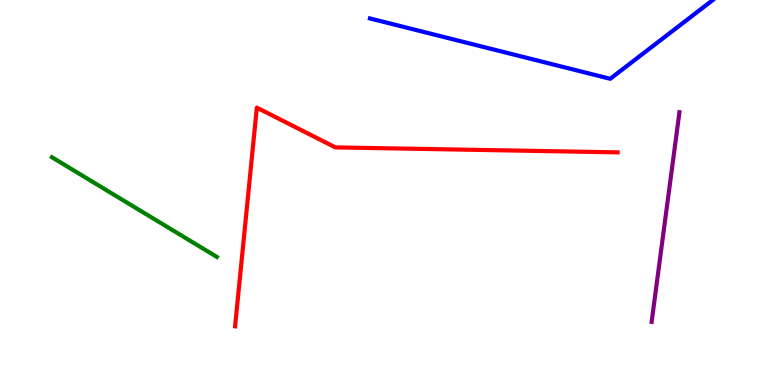[{'lines': ['blue', 'red'], 'intersections': []}, {'lines': ['green', 'red'], 'intersections': []}, {'lines': ['purple', 'red'], 'intersections': []}, {'lines': ['blue', 'green'], 'intersections': []}, {'lines': ['blue', 'purple'], 'intersections': []}, {'lines': ['green', 'purple'], 'intersections': []}]